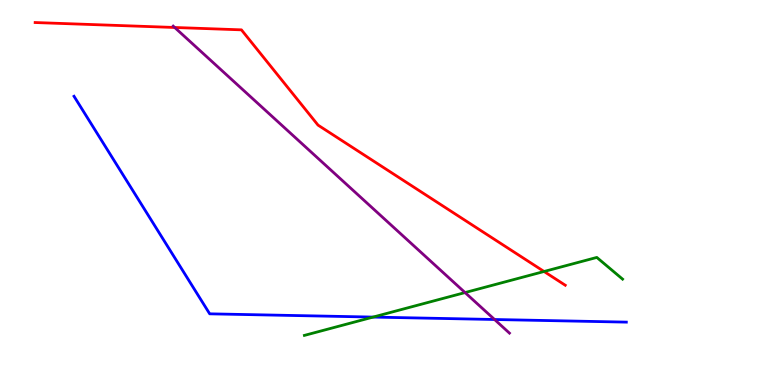[{'lines': ['blue', 'red'], 'intersections': []}, {'lines': ['green', 'red'], 'intersections': [{'x': 7.02, 'y': 2.95}]}, {'lines': ['purple', 'red'], 'intersections': [{'x': 2.25, 'y': 9.29}]}, {'lines': ['blue', 'green'], 'intersections': [{'x': 4.81, 'y': 1.76}]}, {'lines': ['blue', 'purple'], 'intersections': [{'x': 6.38, 'y': 1.7}]}, {'lines': ['green', 'purple'], 'intersections': [{'x': 6.0, 'y': 2.4}]}]